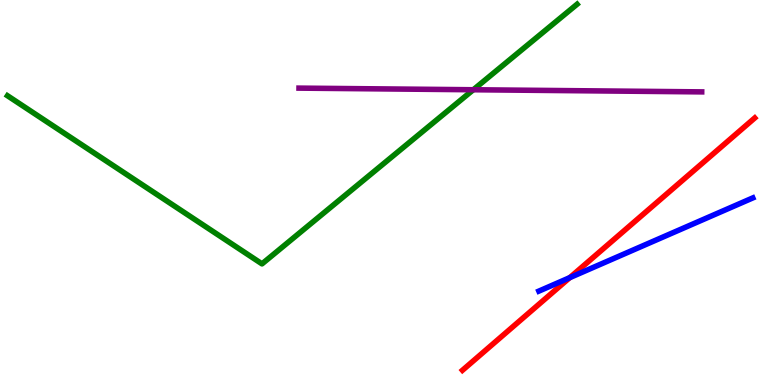[{'lines': ['blue', 'red'], 'intersections': [{'x': 7.35, 'y': 2.79}]}, {'lines': ['green', 'red'], 'intersections': []}, {'lines': ['purple', 'red'], 'intersections': []}, {'lines': ['blue', 'green'], 'intersections': []}, {'lines': ['blue', 'purple'], 'intersections': []}, {'lines': ['green', 'purple'], 'intersections': [{'x': 6.11, 'y': 7.67}]}]